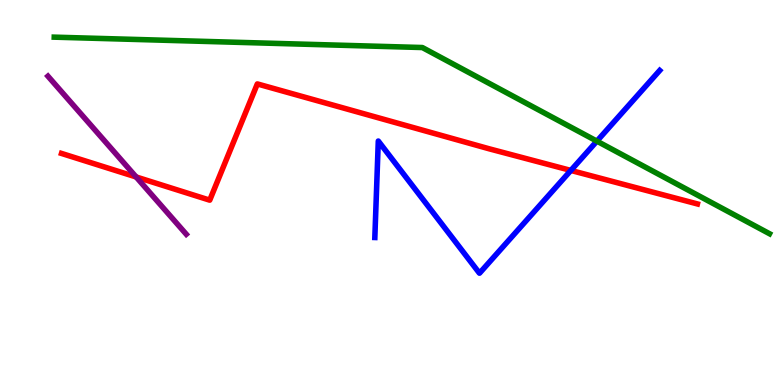[{'lines': ['blue', 'red'], 'intersections': [{'x': 7.37, 'y': 5.57}]}, {'lines': ['green', 'red'], 'intersections': []}, {'lines': ['purple', 'red'], 'intersections': [{'x': 1.76, 'y': 5.4}]}, {'lines': ['blue', 'green'], 'intersections': [{'x': 7.7, 'y': 6.33}]}, {'lines': ['blue', 'purple'], 'intersections': []}, {'lines': ['green', 'purple'], 'intersections': []}]